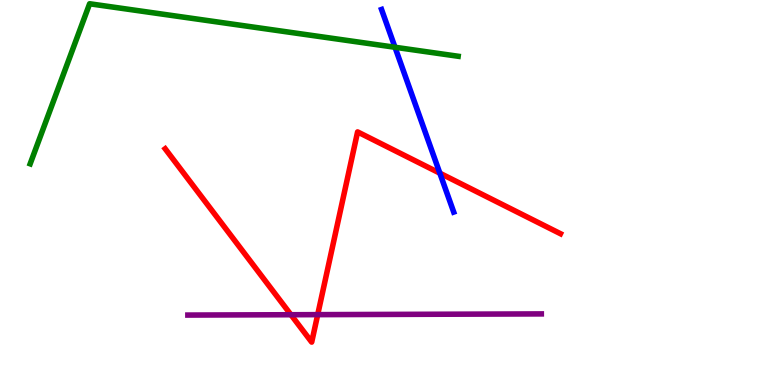[{'lines': ['blue', 'red'], 'intersections': [{'x': 5.68, 'y': 5.5}]}, {'lines': ['green', 'red'], 'intersections': []}, {'lines': ['purple', 'red'], 'intersections': [{'x': 3.75, 'y': 1.83}, {'x': 4.1, 'y': 1.83}]}, {'lines': ['blue', 'green'], 'intersections': [{'x': 5.1, 'y': 8.77}]}, {'lines': ['blue', 'purple'], 'intersections': []}, {'lines': ['green', 'purple'], 'intersections': []}]